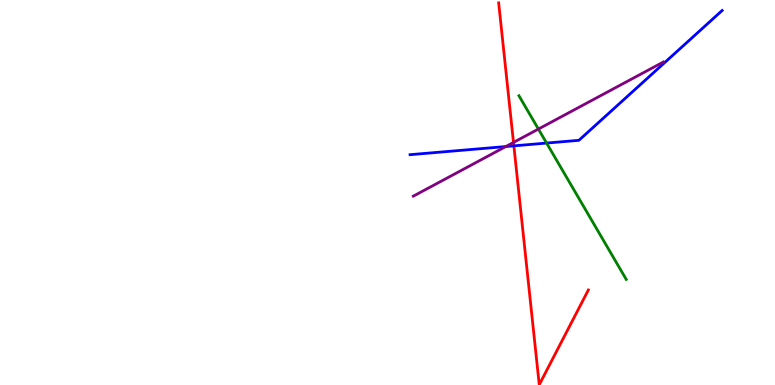[{'lines': ['blue', 'red'], 'intersections': [{'x': 6.63, 'y': 6.21}]}, {'lines': ['green', 'red'], 'intersections': []}, {'lines': ['purple', 'red'], 'intersections': [{'x': 6.63, 'y': 6.3}]}, {'lines': ['blue', 'green'], 'intersections': [{'x': 7.05, 'y': 6.28}]}, {'lines': ['blue', 'purple'], 'intersections': [{'x': 6.53, 'y': 6.19}]}, {'lines': ['green', 'purple'], 'intersections': [{'x': 6.95, 'y': 6.65}]}]